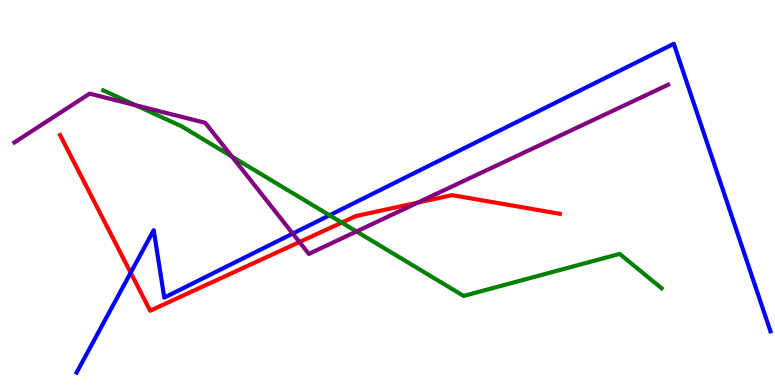[{'lines': ['blue', 'red'], 'intersections': [{'x': 1.69, 'y': 2.92}]}, {'lines': ['green', 'red'], 'intersections': [{'x': 4.41, 'y': 4.22}]}, {'lines': ['purple', 'red'], 'intersections': [{'x': 3.86, 'y': 3.71}, {'x': 5.39, 'y': 4.74}]}, {'lines': ['blue', 'green'], 'intersections': [{'x': 4.25, 'y': 4.41}]}, {'lines': ['blue', 'purple'], 'intersections': [{'x': 3.78, 'y': 3.93}]}, {'lines': ['green', 'purple'], 'intersections': [{'x': 1.75, 'y': 7.27}, {'x': 2.99, 'y': 5.93}, {'x': 4.6, 'y': 3.99}]}]